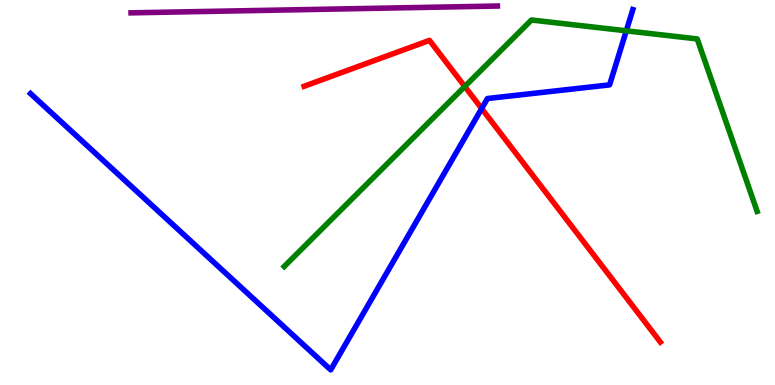[{'lines': ['blue', 'red'], 'intersections': [{'x': 6.22, 'y': 7.18}]}, {'lines': ['green', 'red'], 'intersections': [{'x': 6.0, 'y': 7.75}]}, {'lines': ['purple', 'red'], 'intersections': []}, {'lines': ['blue', 'green'], 'intersections': [{'x': 8.08, 'y': 9.2}]}, {'lines': ['blue', 'purple'], 'intersections': []}, {'lines': ['green', 'purple'], 'intersections': []}]